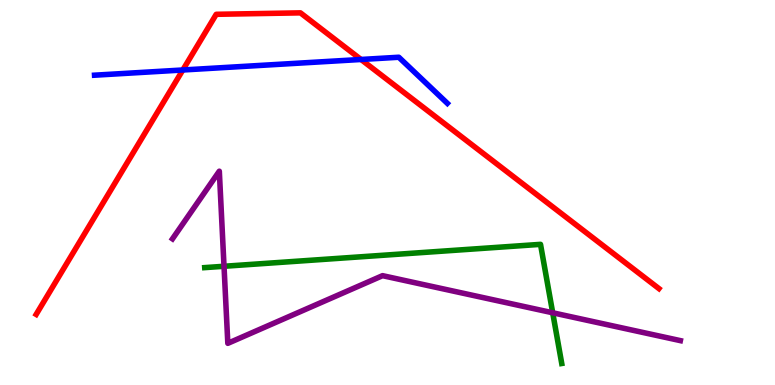[{'lines': ['blue', 'red'], 'intersections': [{'x': 2.36, 'y': 8.18}, {'x': 4.66, 'y': 8.46}]}, {'lines': ['green', 'red'], 'intersections': []}, {'lines': ['purple', 'red'], 'intersections': []}, {'lines': ['blue', 'green'], 'intersections': []}, {'lines': ['blue', 'purple'], 'intersections': []}, {'lines': ['green', 'purple'], 'intersections': [{'x': 2.89, 'y': 3.08}, {'x': 7.13, 'y': 1.88}]}]